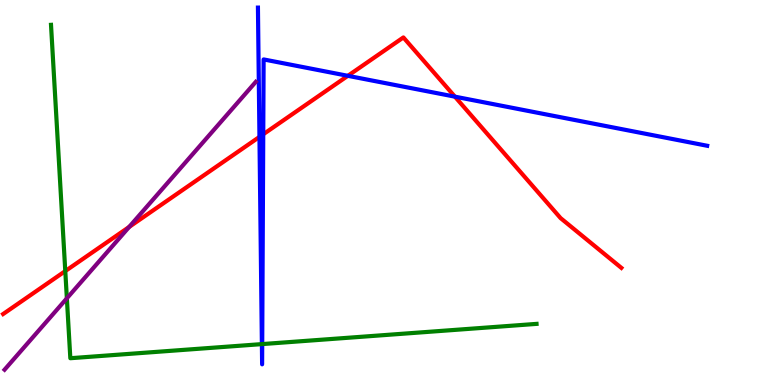[{'lines': ['blue', 'red'], 'intersections': [{'x': 3.35, 'y': 6.44}, {'x': 3.4, 'y': 6.51}, {'x': 4.49, 'y': 8.03}, {'x': 5.87, 'y': 7.49}]}, {'lines': ['green', 'red'], 'intersections': [{'x': 0.842, 'y': 2.96}]}, {'lines': ['purple', 'red'], 'intersections': [{'x': 1.67, 'y': 4.11}]}, {'lines': ['blue', 'green'], 'intersections': [{'x': 3.38, 'y': 1.06}, {'x': 3.38, 'y': 1.06}]}, {'lines': ['blue', 'purple'], 'intersections': []}, {'lines': ['green', 'purple'], 'intersections': [{'x': 0.863, 'y': 2.25}]}]